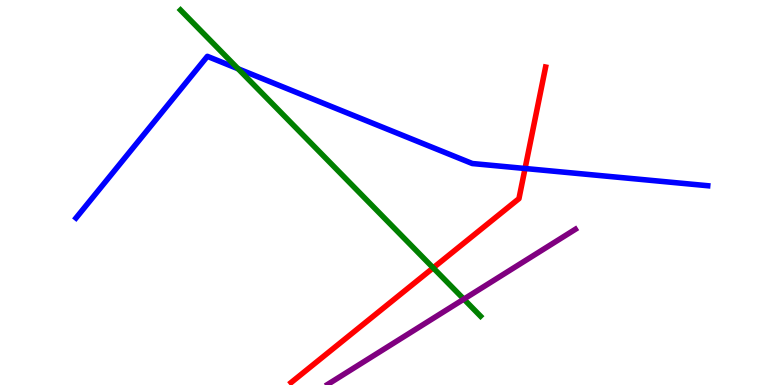[{'lines': ['blue', 'red'], 'intersections': [{'x': 6.77, 'y': 5.62}]}, {'lines': ['green', 'red'], 'intersections': [{'x': 5.59, 'y': 3.04}]}, {'lines': ['purple', 'red'], 'intersections': []}, {'lines': ['blue', 'green'], 'intersections': [{'x': 3.07, 'y': 8.21}]}, {'lines': ['blue', 'purple'], 'intersections': []}, {'lines': ['green', 'purple'], 'intersections': [{'x': 5.99, 'y': 2.23}]}]